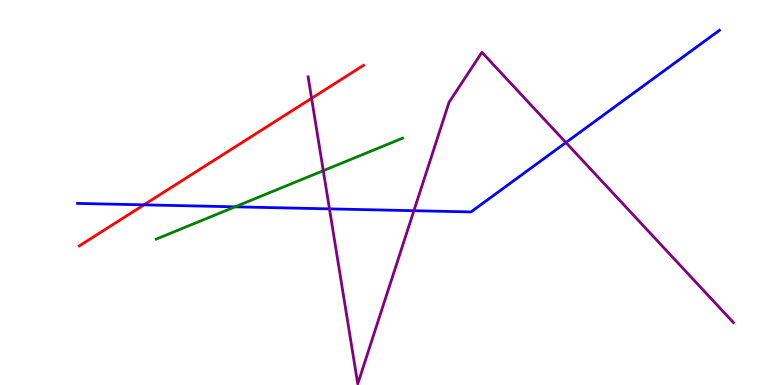[{'lines': ['blue', 'red'], 'intersections': [{'x': 1.86, 'y': 4.68}]}, {'lines': ['green', 'red'], 'intersections': []}, {'lines': ['purple', 'red'], 'intersections': [{'x': 4.02, 'y': 7.45}]}, {'lines': ['blue', 'green'], 'intersections': [{'x': 3.03, 'y': 4.63}]}, {'lines': ['blue', 'purple'], 'intersections': [{'x': 4.25, 'y': 4.57}, {'x': 5.34, 'y': 4.53}, {'x': 7.3, 'y': 6.3}]}, {'lines': ['green', 'purple'], 'intersections': [{'x': 4.17, 'y': 5.57}]}]